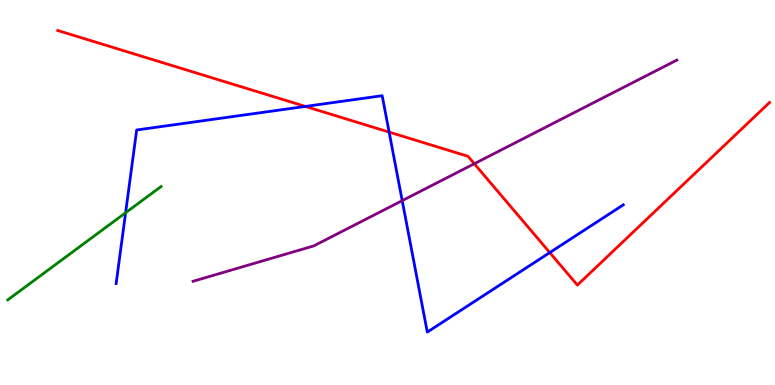[{'lines': ['blue', 'red'], 'intersections': [{'x': 3.94, 'y': 7.24}, {'x': 5.02, 'y': 6.57}, {'x': 7.09, 'y': 3.44}]}, {'lines': ['green', 'red'], 'intersections': []}, {'lines': ['purple', 'red'], 'intersections': [{'x': 6.12, 'y': 5.75}]}, {'lines': ['blue', 'green'], 'intersections': [{'x': 1.62, 'y': 4.47}]}, {'lines': ['blue', 'purple'], 'intersections': [{'x': 5.19, 'y': 4.79}]}, {'lines': ['green', 'purple'], 'intersections': []}]